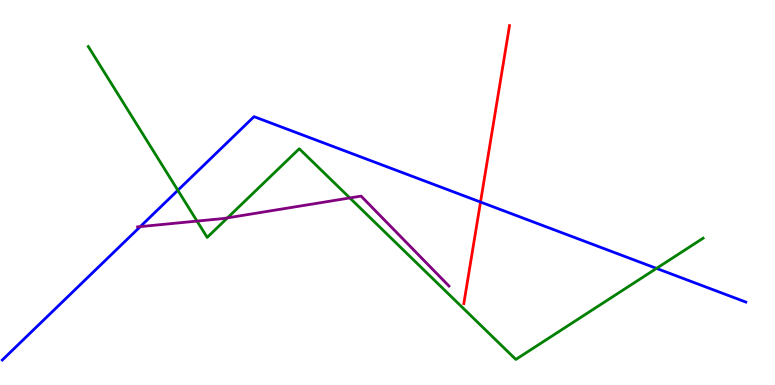[{'lines': ['blue', 'red'], 'intersections': [{'x': 6.2, 'y': 4.75}]}, {'lines': ['green', 'red'], 'intersections': []}, {'lines': ['purple', 'red'], 'intersections': []}, {'lines': ['blue', 'green'], 'intersections': [{'x': 2.29, 'y': 5.06}, {'x': 8.47, 'y': 3.03}]}, {'lines': ['blue', 'purple'], 'intersections': [{'x': 1.81, 'y': 4.11}]}, {'lines': ['green', 'purple'], 'intersections': [{'x': 2.54, 'y': 4.26}, {'x': 2.94, 'y': 4.34}, {'x': 4.51, 'y': 4.86}]}]